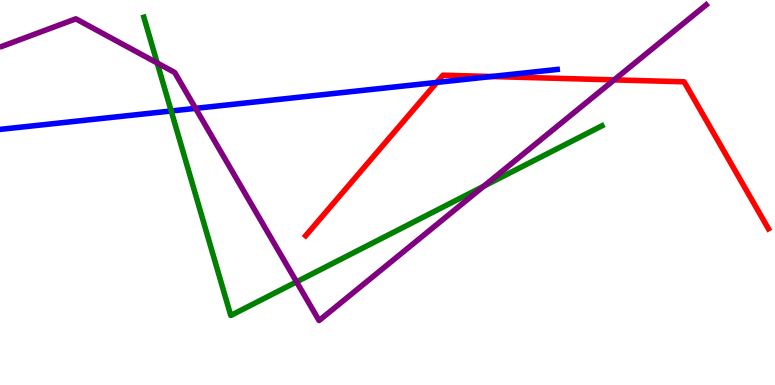[{'lines': ['blue', 'red'], 'intersections': [{'x': 5.64, 'y': 7.86}, {'x': 6.34, 'y': 8.01}]}, {'lines': ['green', 'red'], 'intersections': []}, {'lines': ['purple', 'red'], 'intersections': [{'x': 7.92, 'y': 7.93}]}, {'lines': ['blue', 'green'], 'intersections': [{'x': 2.21, 'y': 7.12}]}, {'lines': ['blue', 'purple'], 'intersections': [{'x': 2.52, 'y': 7.19}]}, {'lines': ['green', 'purple'], 'intersections': [{'x': 2.03, 'y': 8.36}, {'x': 3.83, 'y': 2.68}, {'x': 6.24, 'y': 5.16}]}]